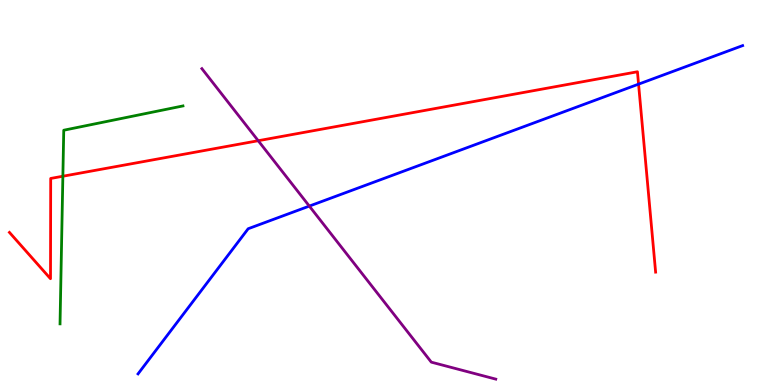[{'lines': ['blue', 'red'], 'intersections': [{'x': 8.24, 'y': 7.81}]}, {'lines': ['green', 'red'], 'intersections': [{'x': 0.811, 'y': 5.42}]}, {'lines': ['purple', 'red'], 'intersections': [{'x': 3.33, 'y': 6.35}]}, {'lines': ['blue', 'green'], 'intersections': []}, {'lines': ['blue', 'purple'], 'intersections': [{'x': 3.99, 'y': 4.65}]}, {'lines': ['green', 'purple'], 'intersections': []}]